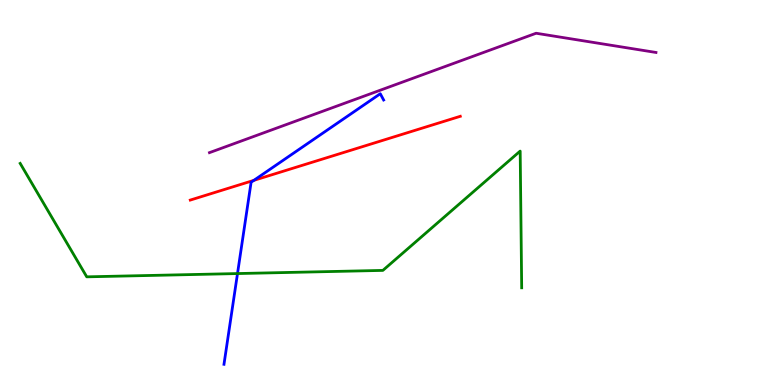[{'lines': ['blue', 'red'], 'intersections': [{'x': 3.28, 'y': 5.32}]}, {'lines': ['green', 'red'], 'intersections': []}, {'lines': ['purple', 'red'], 'intersections': []}, {'lines': ['blue', 'green'], 'intersections': [{'x': 3.06, 'y': 2.89}]}, {'lines': ['blue', 'purple'], 'intersections': []}, {'lines': ['green', 'purple'], 'intersections': []}]